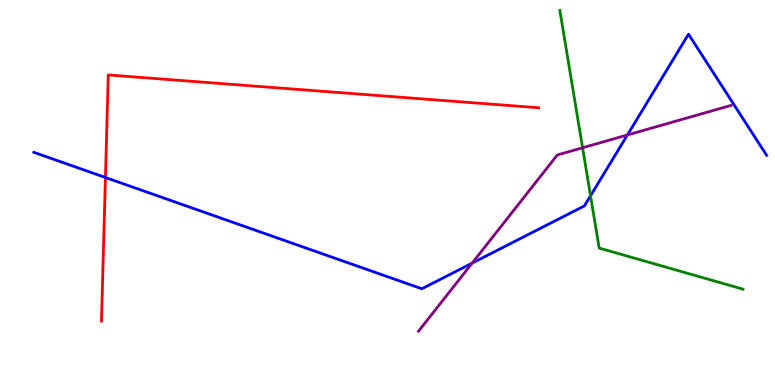[{'lines': ['blue', 'red'], 'intersections': [{'x': 1.36, 'y': 5.39}]}, {'lines': ['green', 'red'], 'intersections': []}, {'lines': ['purple', 'red'], 'intersections': []}, {'lines': ['blue', 'green'], 'intersections': [{'x': 7.62, 'y': 4.91}]}, {'lines': ['blue', 'purple'], 'intersections': [{'x': 6.09, 'y': 3.17}, {'x': 8.1, 'y': 6.49}]}, {'lines': ['green', 'purple'], 'intersections': [{'x': 7.52, 'y': 6.16}]}]